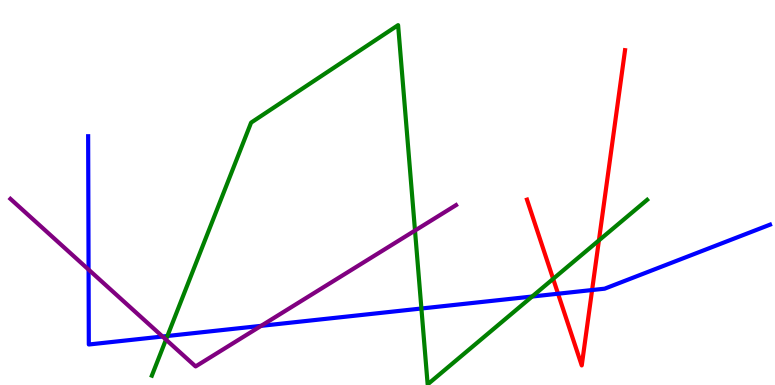[{'lines': ['blue', 'red'], 'intersections': [{'x': 7.2, 'y': 2.37}, {'x': 7.64, 'y': 2.47}]}, {'lines': ['green', 'red'], 'intersections': [{'x': 7.14, 'y': 2.76}, {'x': 7.73, 'y': 3.76}]}, {'lines': ['purple', 'red'], 'intersections': []}, {'lines': ['blue', 'green'], 'intersections': [{'x': 2.16, 'y': 1.27}, {'x': 5.44, 'y': 1.99}, {'x': 6.87, 'y': 2.3}]}, {'lines': ['blue', 'purple'], 'intersections': [{'x': 1.14, 'y': 3.0}, {'x': 2.1, 'y': 1.26}, {'x': 3.37, 'y': 1.54}]}, {'lines': ['green', 'purple'], 'intersections': [{'x': 2.14, 'y': 1.18}, {'x': 5.35, 'y': 4.01}]}]